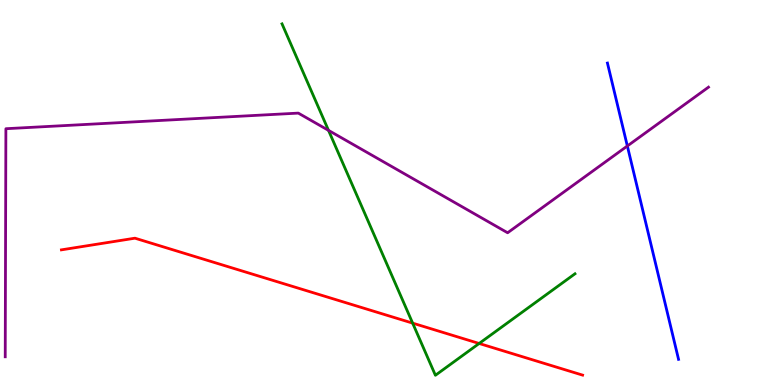[{'lines': ['blue', 'red'], 'intersections': []}, {'lines': ['green', 'red'], 'intersections': [{'x': 5.32, 'y': 1.61}, {'x': 6.18, 'y': 1.08}]}, {'lines': ['purple', 'red'], 'intersections': []}, {'lines': ['blue', 'green'], 'intersections': []}, {'lines': ['blue', 'purple'], 'intersections': [{'x': 8.09, 'y': 6.21}]}, {'lines': ['green', 'purple'], 'intersections': [{'x': 4.24, 'y': 6.61}]}]